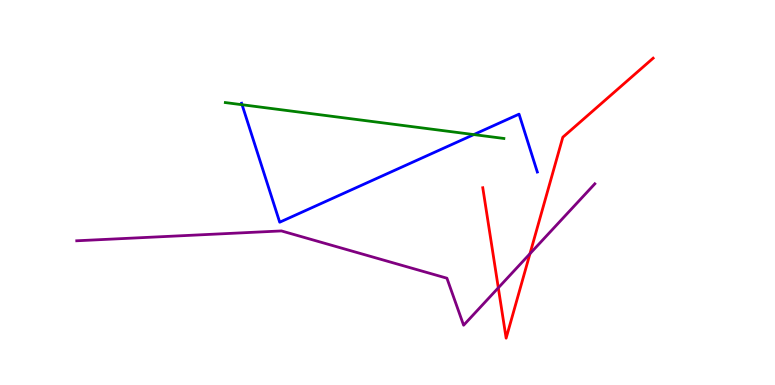[{'lines': ['blue', 'red'], 'intersections': []}, {'lines': ['green', 'red'], 'intersections': []}, {'lines': ['purple', 'red'], 'intersections': [{'x': 6.43, 'y': 2.52}, {'x': 6.84, 'y': 3.41}]}, {'lines': ['blue', 'green'], 'intersections': [{'x': 3.12, 'y': 7.28}, {'x': 6.11, 'y': 6.5}]}, {'lines': ['blue', 'purple'], 'intersections': []}, {'lines': ['green', 'purple'], 'intersections': []}]